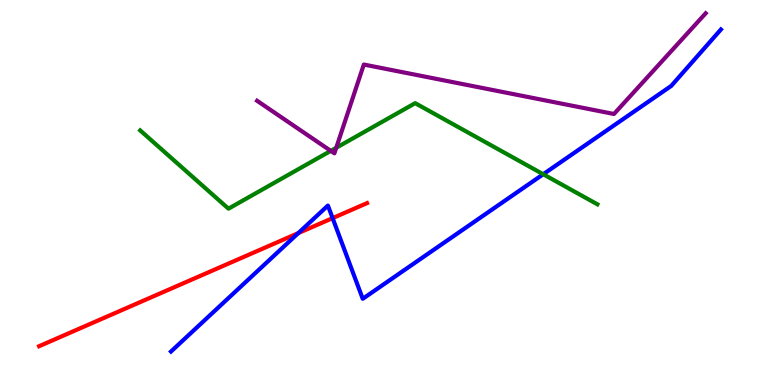[{'lines': ['blue', 'red'], 'intersections': [{'x': 3.85, 'y': 3.95}, {'x': 4.29, 'y': 4.33}]}, {'lines': ['green', 'red'], 'intersections': []}, {'lines': ['purple', 'red'], 'intersections': []}, {'lines': ['blue', 'green'], 'intersections': [{'x': 7.01, 'y': 5.47}]}, {'lines': ['blue', 'purple'], 'intersections': []}, {'lines': ['green', 'purple'], 'intersections': [{'x': 4.27, 'y': 6.08}, {'x': 4.34, 'y': 6.16}]}]